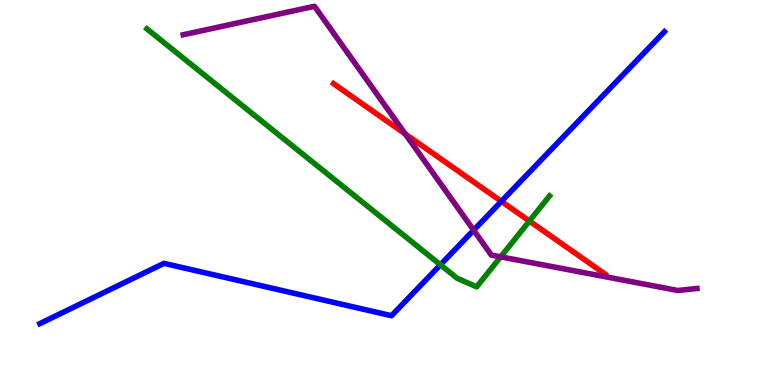[{'lines': ['blue', 'red'], 'intersections': [{'x': 6.47, 'y': 4.77}]}, {'lines': ['green', 'red'], 'intersections': [{'x': 6.83, 'y': 4.26}]}, {'lines': ['purple', 'red'], 'intersections': [{'x': 5.23, 'y': 6.52}]}, {'lines': ['blue', 'green'], 'intersections': [{'x': 5.68, 'y': 3.12}]}, {'lines': ['blue', 'purple'], 'intersections': [{'x': 6.11, 'y': 4.02}]}, {'lines': ['green', 'purple'], 'intersections': [{'x': 6.46, 'y': 3.33}]}]